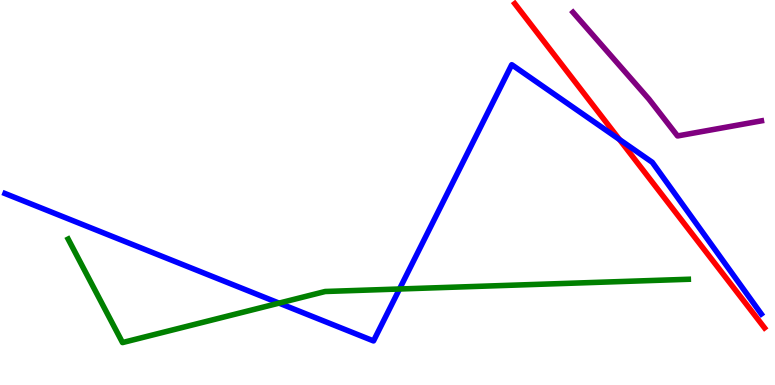[{'lines': ['blue', 'red'], 'intersections': [{'x': 7.99, 'y': 6.38}]}, {'lines': ['green', 'red'], 'intersections': []}, {'lines': ['purple', 'red'], 'intersections': []}, {'lines': ['blue', 'green'], 'intersections': [{'x': 3.6, 'y': 2.13}, {'x': 5.15, 'y': 2.49}]}, {'lines': ['blue', 'purple'], 'intersections': []}, {'lines': ['green', 'purple'], 'intersections': []}]